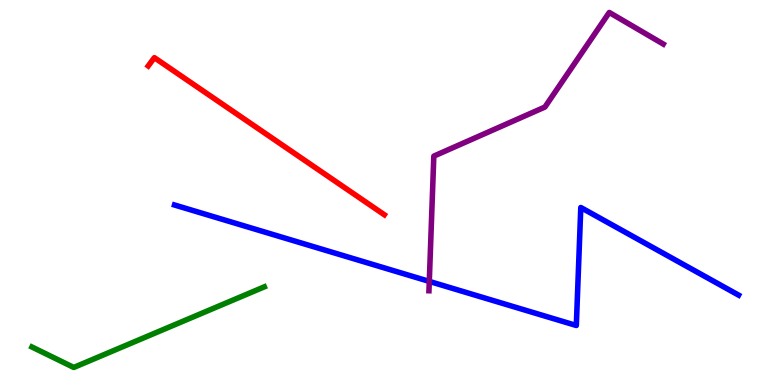[{'lines': ['blue', 'red'], 'intersections': []}, {'lines': ['green', 'red'], 'intersections': []}, {'lines': ['purple', 'red'], 'intersections': []}, {'lines': ['blue', 'green'], 'intersections': []}, {'lines': ['blue', 'purple'], 'intersections': [{'x': 5.54, 'y': 2.69}]}, {'lines': ['green', 'purple'], 'intersections': []}]